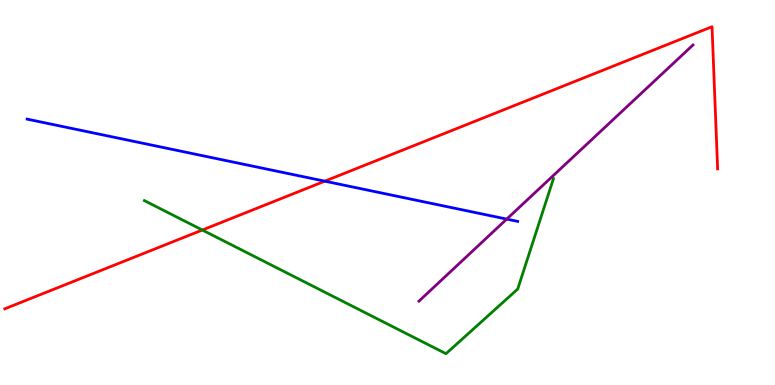[{'lines': ['blue', 'red'], 'intersections': [{'x': 4.19, 'y': 5.29}]}, {'lines': ['green', 'red'], 'intersections': [{'x': 2.61, 'y': 4.03}]}, {'lines': ['purple', 'red'], 'intersections': []}, {'lines': ['blue', 'green'], 'intersections': []}, {'lines': ['blue', 'purple'], 'intersections': [{'x': 6.54, 'y': 4.31}]}, {'lines': ['green', 'purple'], 'intersections': []}]